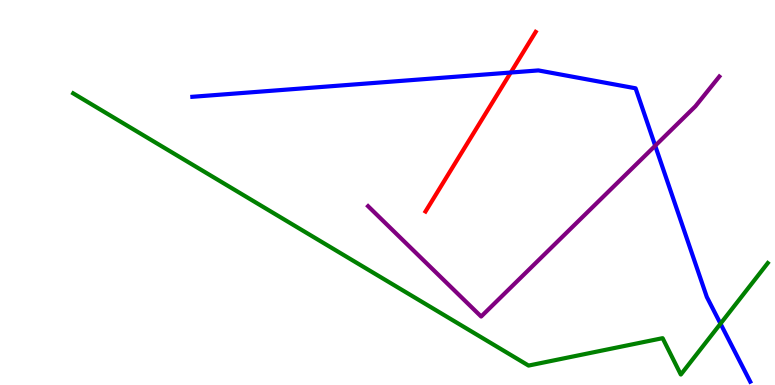[{'lines': ['blue', 'red'], 'intersections': [{'x': 6.59, 'y': 8.12}]}, {'lines': ['green', 'red'], 'intersections': []}, {'lines': ['purple', 'red'], 'intersections': []}, {'lines': ['blue', 'green'], 'intersections': [{'x': 9.3, 'y': 1.59}]}, {'lines': ['blue', 'purple'], 'intersections': [{'x': 8.45, 'y': 6.21}]}, {'lines': ['green', 'purple'], 'intersections': []}]